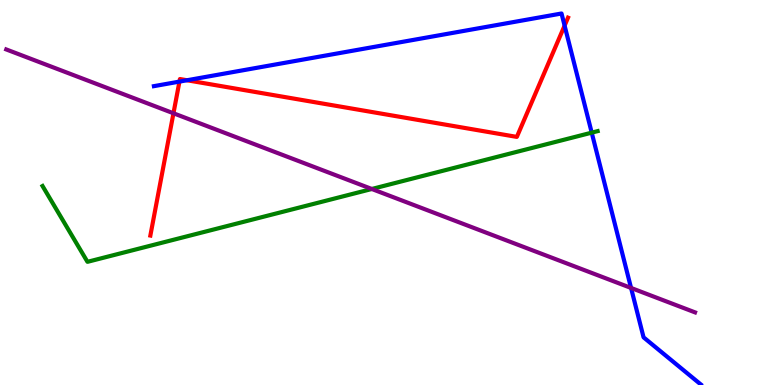[{'lines': ['blue', 'red'], 'intersections': [{'x': 2.32, 'y': 7.88}, {'x': 2.41, 'y': 7.92}, {'x': 7.29, 'y': 9.33}]}, {'lines': ['green', 'red'], 'intersections': []}, {'lines': ['purple', 'red'], 'intersections': [{'x': 2.24, 'y': 7.06}]}, {'lines': ['blue', 'green'], 'intersections': [{'x': 7.63, 'y': 6.55}]}, {'lines': ['blue', 'purple'], 'intersections': [{'x': 8.14, 'y': 2.52}]}, {'lines': ['green', 'purple'], 'intersections': [{'x': 4.8, 'y': 5.09}]}]